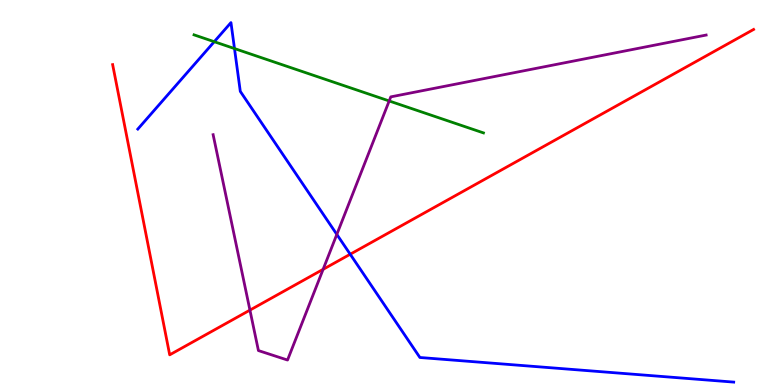[{'lines': ['blue', 'red'], 'intersections': [{'x': 4.52, 'y': 3.4}]}, {'lines': ['green', 'red'], 'intersections': []}, {'lines': ['purple', 'red'], 'intersections': [{'x': 3.22, 'y': 1.94}, {'x': 4.17, 'y': 3.0}]}, {'lines': ['blue', 'green'], 'intersections': [{'x': 2.76, 'y': 8.92}, {'x': 3.03, 'y': 8.74}]}, {'lines': ['blue', 'purple'], 'intersections': [{'x': 4.35, 'y': 3.91}]}, {'lines': ['green', 'purple'], 'intersections': [{'x': 5.02, 'y': 7.38}]}]